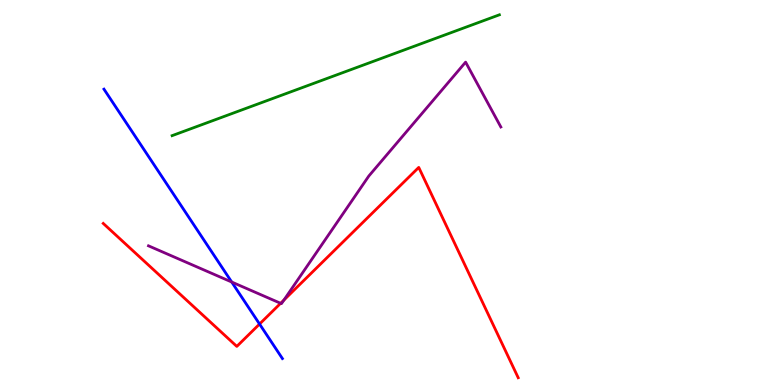[{'lines': ['blue', 'red'], 'intersections': [{'x': 3.35, 'y': 1.58}]}, {'lines': ['green', 'red'], 'intersections': []}, {'lines': ['purple', 'red'], 'intersections': [{'x': 3.62, 'y': 2.12}, {'x': 3.66, 'y': 2.21}]}, {'lines': ['blue', 'green'], 'intersections': []}, {'lines': ['blue', 'purple'], 'intersections': [{'x': 2.99, 'y': 2.67}]}, {'lines': ['green', 'purple'], 'intersections': []}]